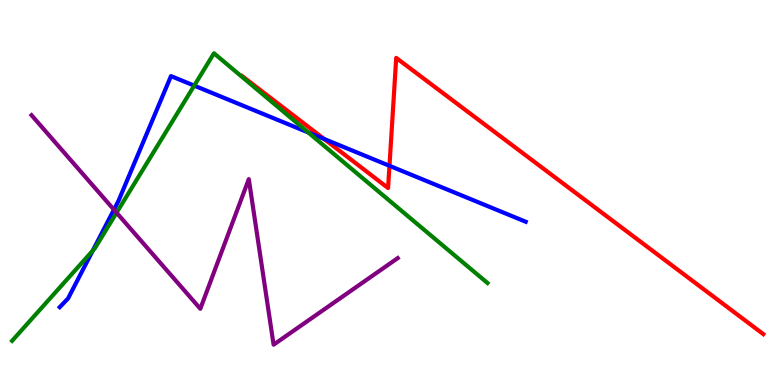[{'lines': ['blue', 'red'], 'intersections': [{'x': 4.18, 'y': 6.39}, {'x': 5.03, 'y': 5.69}]}, {'lines': ['green', 'red'], 'intersections': []}, {'lines': ['purple', 'red'], 'intersections': []}, {'lines': ['blue', 'green'], 'intersections': [{'x': 1.2, 'y': 3.49}, {'x': 2.51, 'y': 7.78}, {'x': 3.98, 'y': 6.56}]}, {'lines': ['blue', 'purple'], 'intersections': [{'x': 1.47, 'y': 4.55}]}, {'lines': ['green', 'purple'], 'intersections': [{'x': 1.5, 'y': 4.47}]}]